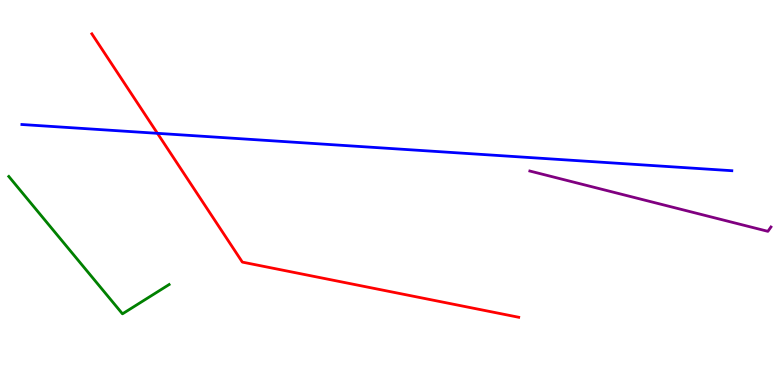[{'lines': ['blue', 'red'], 'intersections': [{'x': 2.03, 'y': 6.54}]}, {'lines': ['green', 'red'], 'intersections': []}, {'lines': ['purple', 'red'], 'intersections': []}, {'lines': ['blue', 'green'], 'intersections': []}, {'lines': ['blue', 'purple'], 'intersections': []}, {'lines': ['green', 'purple'], 'intersections': []}]